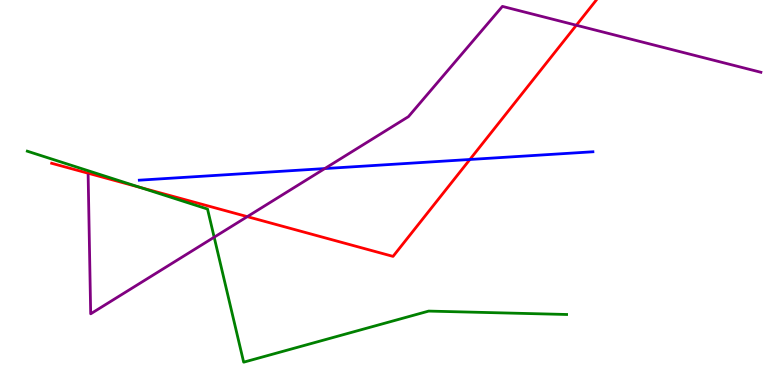[{'lines': ['blue', 'red'], 'intersections': [{'x': 6.06, 'y': 5.86}]}, {'lines': ['green', 'red'], 'intersections': [{'x': 1.81, 'y': 5.13}]}, {'lines': ['purple', 'red'], 'intersections': [{'x': 3.19, 'y': 4.37}, {'x': 7.44, 'y': 9.34}]}, {'lines': ['blue', 'green'], 'intersections': []}, {'lines': ['blue', 'purple'], 'intersections': [{'x': 4.19, 'y': 5.62}]}, {'lines': ['green', 'purple'], 'intersections': [{'x': 2.76, 'y': 3.84}]}]